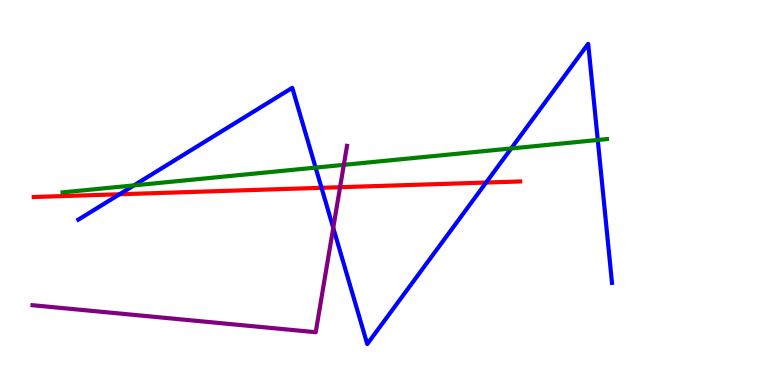[{'lines': ['blue', 'red'], 'intersections': [{'x': 1.54, 'y': 4.95}, {'x': 4.15, 'y': 5.12}, {'x': 6.27, 'y': 5.26}]}, {'lines': ['green', 'red'], 'intersections': []}, {'lines': ['purple', 'red'], 'intersections': [{'x': 4.39, 'y': 5.14}]}, {'lines': ['blue', 'green'], 'intersections': [{'x': 1.73, 'y': 5.18}, {'x': 4.07, 'y': 5.65}, {'x': 6.6, 'y': 6.14}, {'x': 7.71, 'y': 6.36}]}, {'lines': ['blue', 'purple'], 'intersections': [{'x': 4.3, 'y': 4.08}]}, {'lines': ['green', 'purple'], 'intersections': [{'x': 4.44, 'y': 5.72}]}]